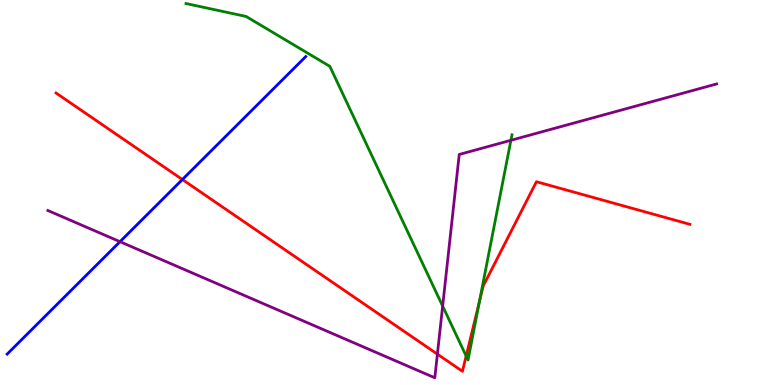[{'lines': ['blue', 'red'], 'intersections': [{'x': 2.35, 'y': 5.34}]}, {'lines': ['green', 'red'], 'intersections': [{'x': 6.01, 'y': 0.752}, {'x': 6.19, 'y': 2.17}]}, {'lines': ['purple', 'red'], 'intersections': [{'x': 5.64, 'y': 0.802}]}, {'lines': ['blue', 'green'], 'intersections': []}, {'lines': ['blue', 'purple'], 'intersections': [{'x': 1.55, 'y': 3.72}]}, {'lines': ['green', 'purple'], 'intersections': [{'x': 5.71, 'y': 2.05}, {'x': 6.59, 'y': 6.36}]}]